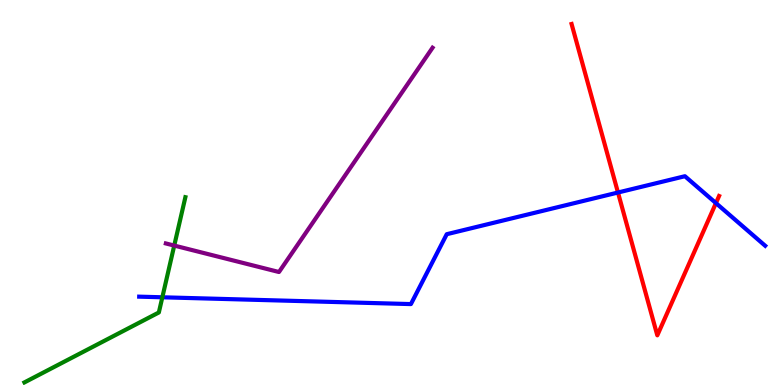[{'lines': ['blue', 'red'], 'intersections': [{'x': 7.97, 'y': 5.0}, {'x': 9.24, 'y': 4.72}]}, {'lines': ['green', 'red'], 'intersections': []}, {'lines': ['purple', 'red'], 'intersections': []}, {'lines': ['blue', 'green'], 'intersections': [{'x': 2.09, 'y': 2.28}]}, {'lines': ['blue', 'purple'], 'intersections': []}, {'lines': ['green', 'purple'], 'intersections': [{'x': 2.25, 'y': 3.62}]}]